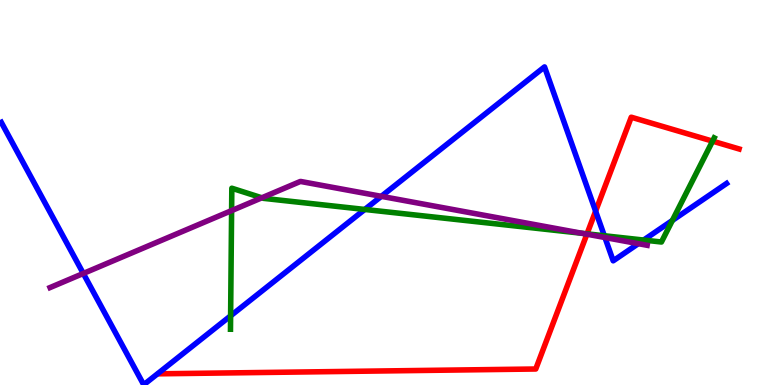[{'lines': ['blue', 'red'], 'intersections': [{'x': 7.69, 'y': 4.51}]}, {'lines': ['green', 'red'], 'intersections': [{'x': 7.57, 'y': 3.93}, {'x': 9.19, 'y': 6.33}]}, {'lines': ['purple', 'red'], 'intersections': [{'x': 7.57, 'y': 3.92}]}, {'lines': ['blue', 'green'], 'intersections': [{'x': 2.98, 'y': 1.8}, {'x': 4.71, 'y': 4.56}, {'x': 7.8, 'y': 3.88}, {'x': 8.3, 'y': 3.76}, {'x': 8.68, 'y': 4.27}]}, {'lines': ['blue', 'purple'], 'intersections': [{'x': 1.07, 'y': 2.9}, {'x': 4.92, 'y': 4.9}, {'x': 7.81, 'y': 3.83}, {'x': 8.24, 'y': 3.67}]}, {'lines': ['green', 'purple'], 'intersections': [{'x': 2.99, 'y': 4.53}, {'x': 3.38, 'y': 4.86}, {'x': 7.51, 'y': 3.94}]}]